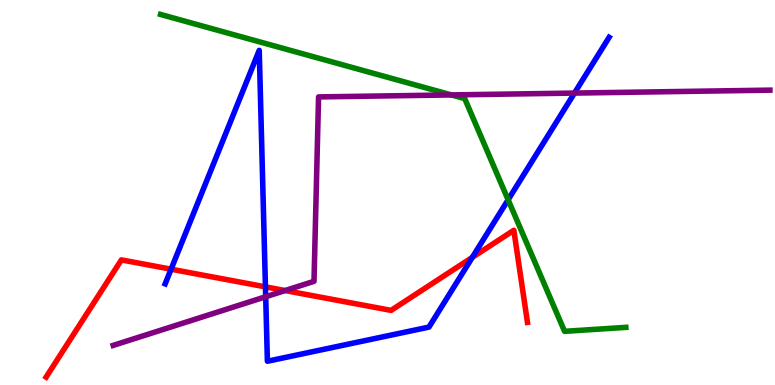[{'lines': ['blue', 'red'], 'intersections': [{'x': 2.21, 'y': 3.01}, {'x': 3.43, 'y': 2.55}, {'x': 6.09, 'y': 3.32}]}, {'lines': ['green', 'red'], 'intersections': []}, {'lines': ['purple', 'red'], 'intersections': [{'x': 3.68, 'y': 2.45}]}, {'lines': ['blue', 'green'], 'intersections': [{'x': 6.56, 'y': 4.81}]}, {'lines': ['blue', 'purple'], 'intersections': [{'x': 3.43, 'y': 2.29}, {'x': 7.41, 'y': 7.58}]}, {'lines': ['green', 'purple'], 'intersections': [{'x': 5.82, 'y': 7.53}]}]